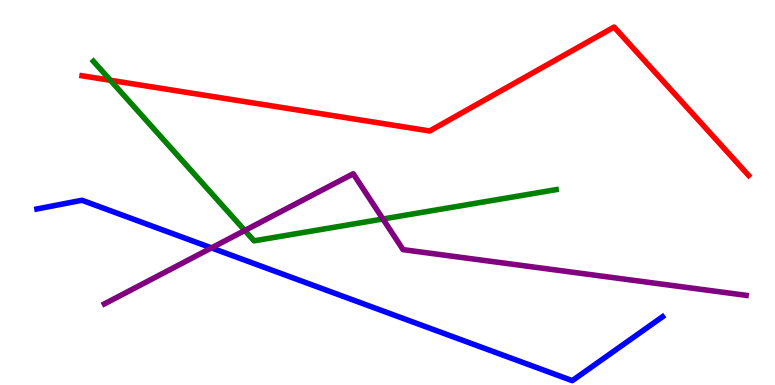[{'lines': ['blue', 'red'], 'intersections': []}, {'lines': ['green', 'red'], 'intersections': [{'x': 1.42, 'y': 7.92}]}, {'lines': ['purple', 'red'], 'intersections': []}, {'lines': ['blue', 'green'], 'intersections': []}, {'lines': ['blue', 'purple'], 'intersections': [{'x': 2.73, 'y': 3.56}]}, {'lines': ['green', 'purple'], 'intersections': [{'x': 3.16, 'y': 4.01}, {'x': 4.94, 'y': 4.31}]}]